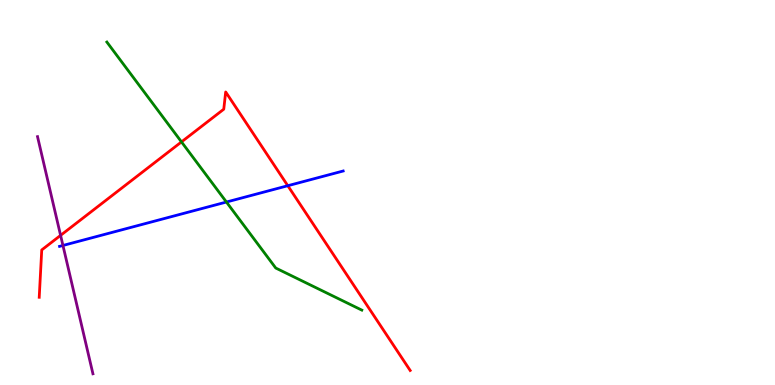[{'lines': ['blue', 'red'], 'intersections': [{'x': 3.71, 'y': 5.18}]}, {'lines': ['green', 'red'], 'intersections': [{'x': 2.34, 'y': 6.31}]}, {'lines': ['purple', 'red'], 'intersections': [{'x': 0.782, 'y': 3.89}]}, {'lines': ['blue', 'green'], 'intersections': [{'x': 2.92, 'y': 4.75}]}, {'lines': ['blue', 'purple'], 'intersections': [{'x': 0.812, 'y': 3.62}]}, {'lines': ['green', 'purple'], 'intersections': []}]